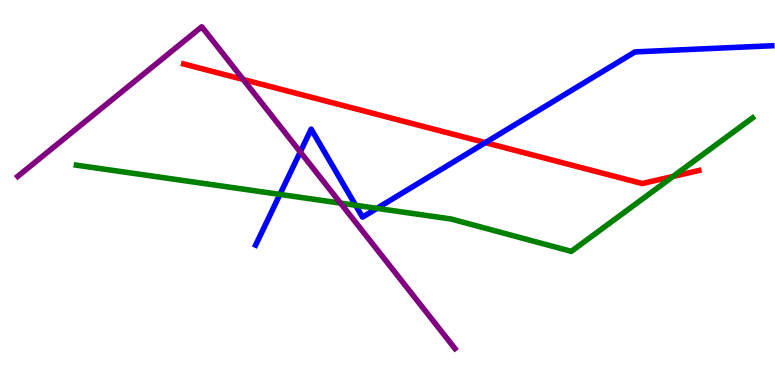[{'lines': ['blue', 'red'], 'intersections': [{'x': 6.26, 'y': 6.3}]}, {'lines': ['green', 'red'], 'intersections': [{'x': 8.68, 'y': 5.42}]}, {'lines': ['purple', 'red'], 'intersections': [{'x': 3.14, 'y': 7.94}]}, {'lines': ['blue', 'green'], 'intersections': [{'x': 3.61, 'y': 4.95}, {'x': 4.59, 'y': 4.67}, {'x': 4.86, 'y': 4.59}]}, {'lines': ['blue', 'purple'], 'intersections': [{'x': 3.87, 'y': 6.05}]}, {'lines': ['green', 'purple'], 'intersections': [{'x': 4.39, 'y': 4.72}]}]